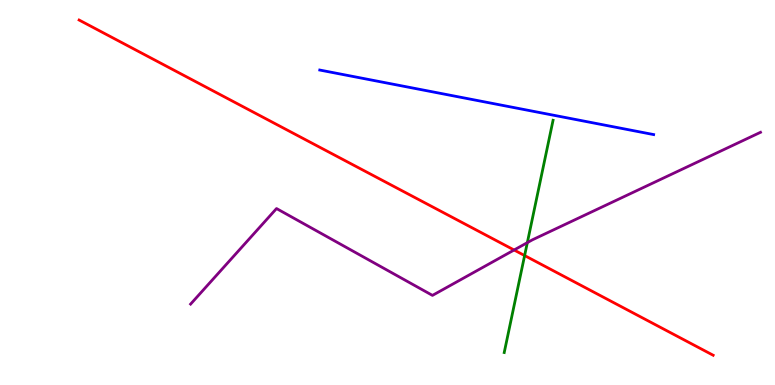[{'lines': ['blue', 'red'], 'intersections': []}, {'lines': ['green', 'red'], 'intersections': [{'x': 6.77, 'y': 3.36}]}, {'lines': ['purple', 'red'], 'intersections': [{'x': 6.63, 'y': 3.51}]}, {'lines': ['blue', 'green'], 'intersections': []}, {'lines': ['blue', 'purple'], 'intersections': []}, {'lines': ['green', 'purple'], 'intersections': [{'x': 6.8, 'y': 3.7}]}]